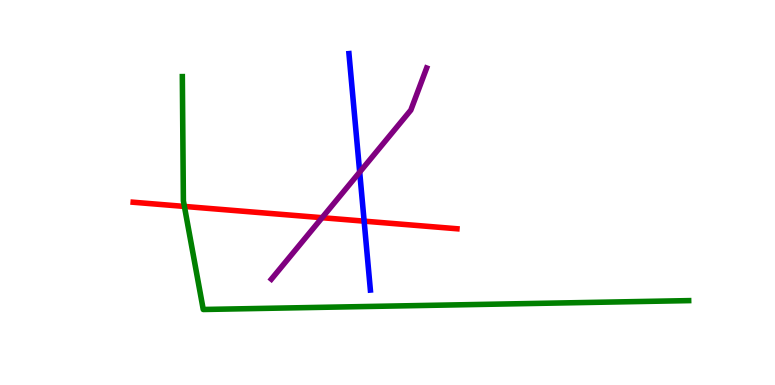[{'lines': ['blue', 'red'], 'intersections': [{'x': 4.7, 'y': 4.26}]}, {'lines': ['green', 'red'], 'intersections': [{'x': 2.38, 'y': 4.64}]}, {'lines': ['purple', 'red'], 'intersections': [{'x': 4.16, 'y': 4.35}]}, {'lines': ['blue', 'green'], 'intersections': []}, {'lines': ['blue', 'purple'], 'intersections': [{'x': 4.64, 'y': 5.53}]}, {'lines': ['green', 'purple'], 'intersections': []}]